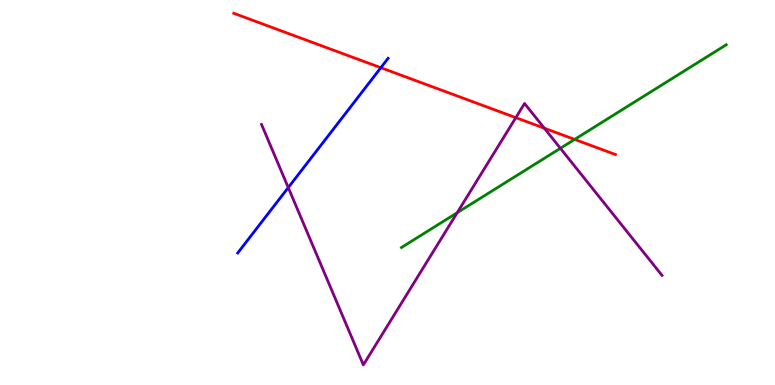[{'lines': ['blue', 'red'], 'intersections': [{'x': 4.91, 'y': 8.24}]}, {'lines': ['green', 'red'], 'intersections': [{'x': 7.41, 'y': 6.38}]}, {'lines': ['purple', 'red'], 'intersections': [{'x': 6.66, 'y': 6.94}, {'x': 7.02, 'y': 6.67}]}, {'lines': ['blue', 'green'], 'intersections': []}, {'lines': ['blue', 'purple'], 'intersections': [{'x': 3.72, 'y': 5.13}]}, {'lines': ['green', 'purple'], 'intersections': [{'x': 5.9, 'y': 4.48}, {'x': 7.23, 'y': 6.15}]}]